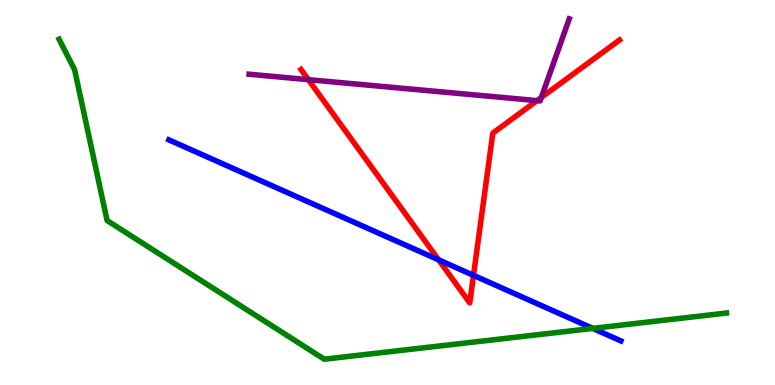[{'lines': ['blue', 'red'], 'intersections': [{'x': 5.66, 'y': 3.25}, {'x': 6.11, 'y': 2.85}]}, {'lines': ['green', 'red'], 'intersections': []}, {'lines': ['purple', 'red'], 'intersections': [{'x': 3.98, 'y': 7.93}, {'x': 6.93, 'y': 7.39}, {'x': 6.99, 'y': 7.47}]}, {'lines': ['blue', 'green'], 'intersections': [{'x': 7.65, 'y': 1.47}]}, {'lines': ['blue', 'purple'], 'intersections': []}, {'lines': ['green', 'purple'], 'intersections': []}]